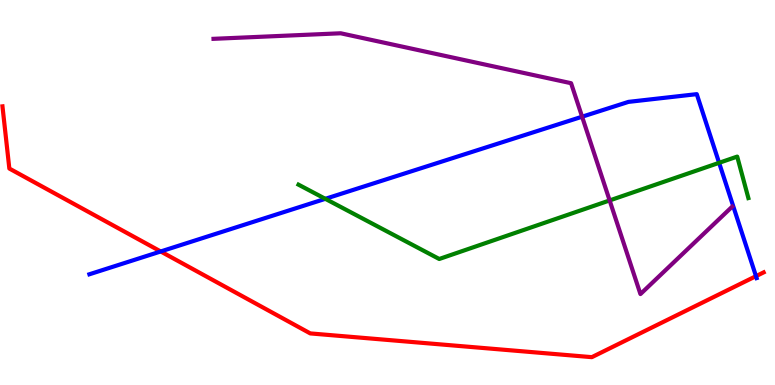[{'lines': ['blue', 'red'], 'intersections': [{'x': 2.07, 'y': 3.47}, {'x': 9.75, 'y': 2.83}]}, {'lines': ['green', 'red'], 'intersections': []}, {'lines': ['purple', 'red'], 'intersections': []}, {'lines': ['blue', 'green'], 'intersections': [{'x': 4.2, 'y': 4.84}, {'x': 9.28, 'y': 5.77}]}, {'lines': ['blue', 'purple'], 'intersections': [{'x': 7.51, 'y': 6.97}]}, {'lines': ['green', 'purple'], 'intersections': [{'x': 7.87, 'y': 4.79}]}]